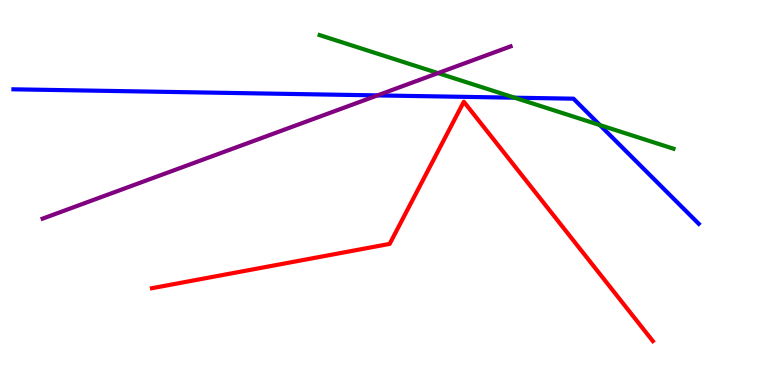[{'lines': ['blue', 'red'], 'intersections': []}, {'lines': ['green', 'red'], 'intersections': []}, {'lines': ['purple', 'red'], 'intersections': []}, {'lines': ['blue', 'green'], 'intersections': [{'x': 6.64, 'y': 7.46}, {'x': 7.74, 'y': 6.75}]}, {'lines': ['blue', 'purple'], 'intersections': [{'x': 4.87, 'y': 7.52}]}, {'lines': ['green', 'purple'], 'intersections': [{'x': 5.65, 'y': 8.1}]}]